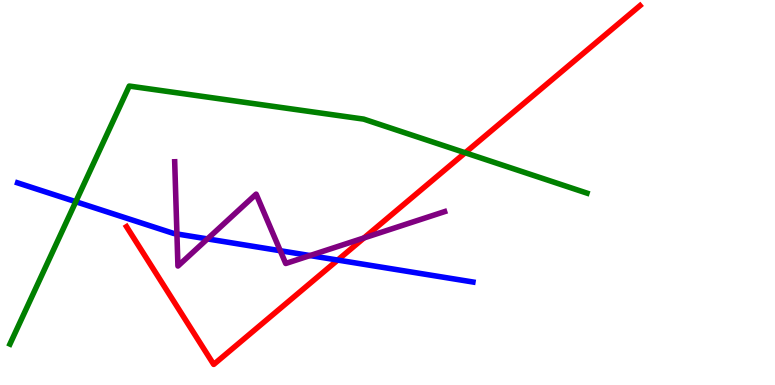[{'lines': ['blue', 'red'], 'intersections': [{'x': 4.36, 'y': 3.25}]}, {'lines': ['green', 'red'], 'intersections': [{'x': 6.0, 'y': 6.03}]}, {'lines': ['purple', 'red'], 'intersections': [{'x': 4.7, 'y': 3.82}]}, {'lines': ['blue', 'green'], 'intersections': [{'x': 0.978, 'y': 4.76}]}, {'lines': ['blue', 'purple'], 'intersections': [{'x': 2.28, 'y': 3.92}, {'x': 2.68, 'y': 3.79}, {'x': 3.62, 'y': 3.49}, {'x': 4.0, 'y': 3.36}]}, {'lines': ['green', 'purple'], 'intersections': []}]